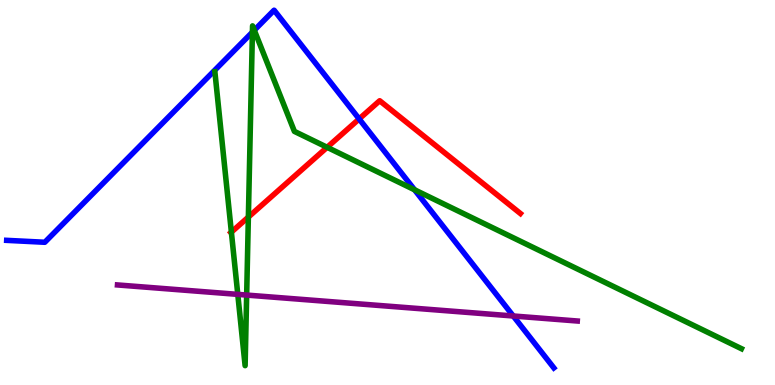[{'lines': ['blue', 'red'], 'intersections': [{'x': 4.63, 'y': 6.91}]}, {'lines': ['green', 'red'], 'intersections': [{'x': 2.99, 'y': 3.97}, {'x': 3.2, 'y': 4.36}, {'x': 4.22, 'y': 6.17}]}, {'lines': ['purple', 'red'], 'intersections': []}, {'lines': ['blue', 'green'], 'intersections': [{'x': 3.26, 'y': 9.17}, {'x': 3.28, 'y': 9.21}, {'x': 5.35, 'y': 5.07}]}, {'lines': ['blue', 'purple'], 'intersections': [{'x': 6.62, 'y': 1.79}]}, {'lines': ['green', 'purple'], 'intersections': [{'x': 3.07, 'y': 2.35}, {'x': 3.18, 'y': 2.34}]}]